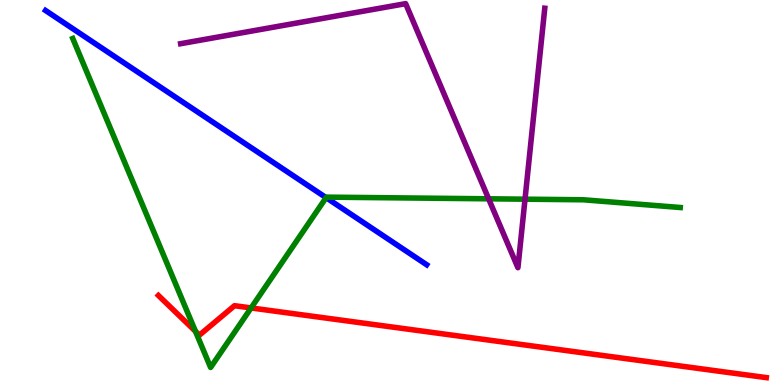[{'lines': ['blue', 'red'], 'intersections': []}, {'lines': ['green', 'red'], 'intersections': [{'x': 2.52, 'y': 1.39}, {'x': 3.24, 'y': 2.0}]}, {'lines': ['purple', 'red'], 'intersections': []}, {'lines': ['blue', 'green'], 'intersections': [{'x': 4.21, 'y': 4.87}]}, {'lines': ['blue', 'purple'], 'intersections': []}, {'lines': ['green', 'purple'], 'intersections': [{'x': 6.3, 'y': 4.84}, {'x': 6.77, 'y': 4.83}]}]